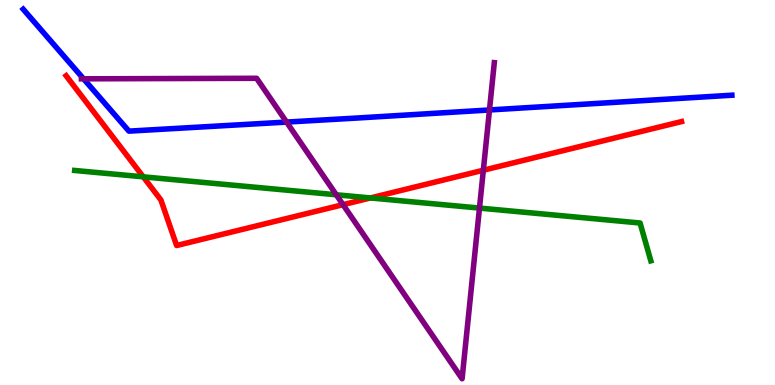[{'lines': ['blue', 'red'], 'intersections': []}, {'lines': ['green', 'red'], 'intersections': [{'x': 1.85, 'y': 5.41}, {'x': 4.78, 'y': 4.86}]}, {'lines': ['purple', 'red'], 'intersections': [{'x': 4.43, 'y': 4.68}, {'x': 6.24, 'y': 5.58}]}, {'lines': ['blue', 'green'], 'intersections': []}, {'lines': ['blue', 'purple'], 'intersections': [{'x': 1.08, 'y': 7.95}, {'x': 3.7, 'y': 6.83}, {'x': 6.32, 'y': 7.14}]}, {'lines': ['green', 'purple'], 'intersections': [{'x': 4.34, 'y': 4.94}, {'x': 6.19, 'y': 4.6}]}]